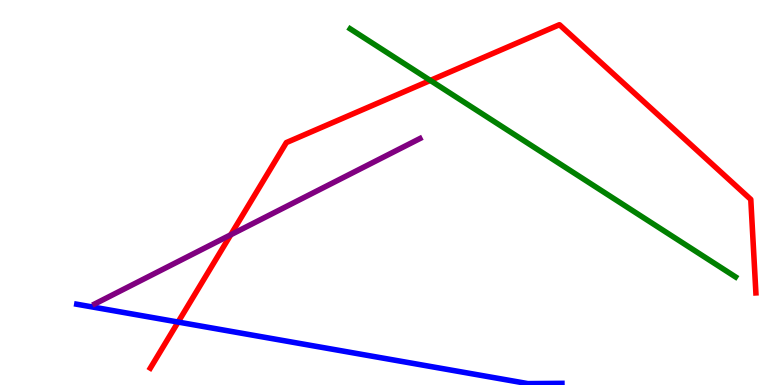[{'lines': ['blue', 'red'], 'intersections': [{'x': 2.3, 'y': 1.63}]}, {'lines': ['green', 'red'], 'intersections': [{'x': 5.55, 'y': 7.91}]}, {'lines': ['purple', 'red'], 'intersections': [{'x': 2.98, 'y': 3.9}]}, {'lines': ['blue', 'green'], 'intersections': []}, {'lines': ['blue', 'purple'], 'intersections': []}, {'lines': ['green', 'purple'], 'intersections': []}]